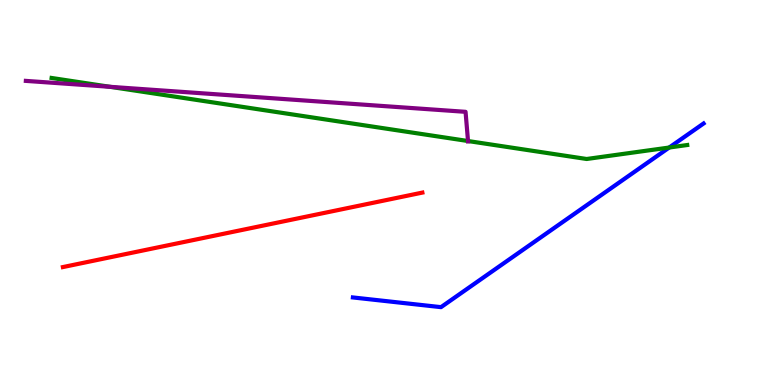[{'lines': ['blue', 'red'], 'intersections': []}, {'lines': ['green', 'red'], 'intersections': []}, {'lines': ['purple', 'red'], 'intersections': []}, {'lines': ['blue', 'green'], 'intersections': [{'x': 8.63, 'y': 6.17}]}, {'lines': ['blue', 'purple'], 'intersections': []}, {'lines': ['green', 'purple'], 'intersections': [{'x': 1.42, 'y': 7.75}, {'x': 6.04, 'y': 6.34}]}]